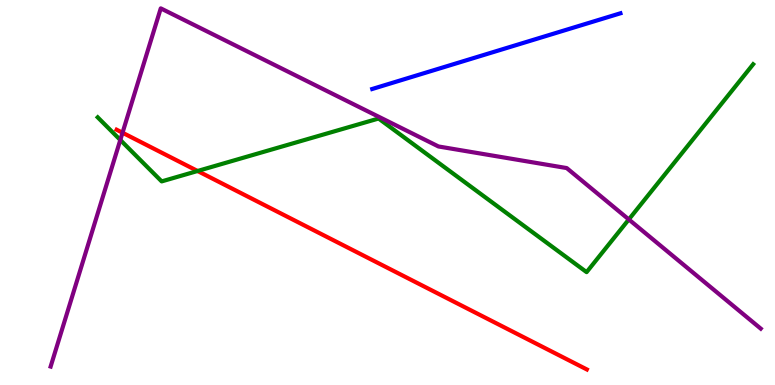[{'lines': ['blue', 'red'], 'intersections': []}, {'lines': ['green', 'red'], 'intersections': [{'x': 2.55, 'y': 5.56}]}, {'lines': ['purple', 'red'], 'intersections': [{'x': 1.58, 'y': 6.55}]}, {'lines': ['blue', 'green'], 'intersections': []}, {'lines': ['blue', 'purple'], 'intersections': []}, {'lines': ['green', 'purple'], 'intersections': [{'x': 1.55, 'y': 6.36}, {'x': 8.11, 'y': 4.3}]}]